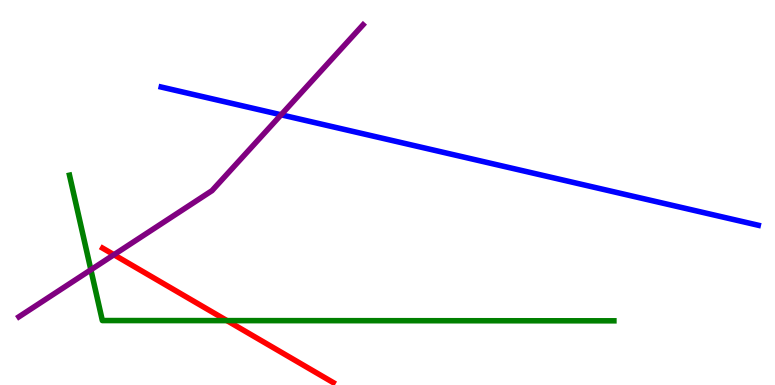[{'lines': ['blue', 'red'], 'intersections': []}, {'lines': ['green', 'red'], 'intersections': [{'x': 2.93, 'y': 1.67}]}, {'lines': ['purple', 'red'], 'intersections': [{'x': 1.47, 'y': 3.38}]}, {'lines': ['blue', 'green'], 'intersections': []}, {'lines': ['blue', 'purple'], 'intersections': [{'x': 3.63, 'y': 7.02}]}, {'lines': ['green', 'purple'], 'intersections': [{'x': 1.17, 'y': 2.99}]}]